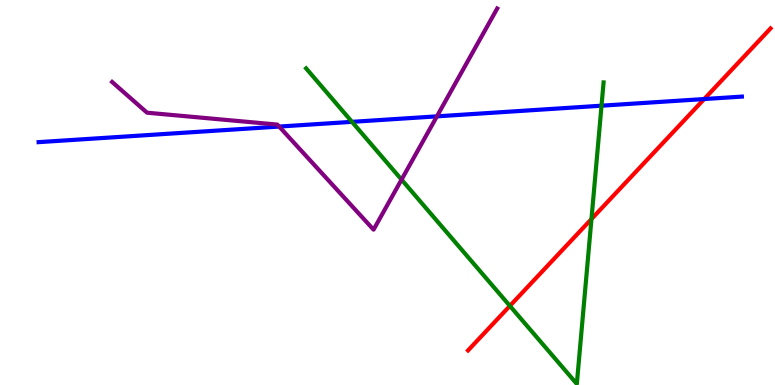[{'lines': ['blue', 'red'], 'intersections': [{'x': 9.09, 'y': 7.43}]}, {'lines': ['green', 'red'], 'intersections': [{'x': 6.58, 'y': 2.05}, {'x': 7.63, 'y': 4.31}]}, {'lines': ['purple', 'red'], 'intersections': []}, {'lines': ['blue', 'green'], 'intersections': [{'x': 4.54, 'y': 6.84}, {'x': 7.76, 'y': 7.25}]}, {'lines': ['blue', 'purple'], 'intersections': [{'x': 3.6, 'y': 6.71}, {'x': 5.64, 'y': 6.98}]}, {'lines': ['green', 'purple'], 'intersections': [{'x': 5.18, 'y': 5.33}]}]